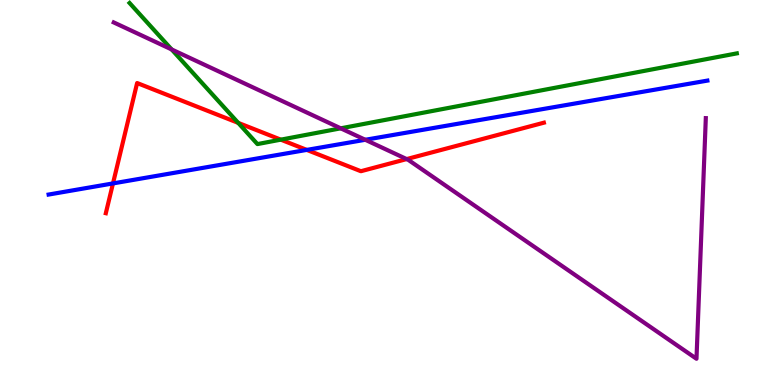[{'lines': ['blue', 'red'], 'intersections': [{'x': 1.46, 'y': 5.24}, {'x': 3.96, 'y': 6.11}]}, {'lines': ['green', 'red'], 'intersections': [{'x': 3.07, 'y': 6.81}, {'x': 3.62, 'y': 6.37}]}, {'lines': ['purple', 'red'], 'intersections': [{'x': 5.25, 'y': 5.87}]}, {'lines': ['blue', 'green'], 'intersections': []}, {'lines': ['blue', 'purple'], 'intersections': [{'x': 4.71, 'y': 6.37}]}, {'lines': ['green', 'purple'], 'intersections': [{'x': 2.21, 'y': 8.72}, {'x': 4.4, 'y': 6.67}]}]